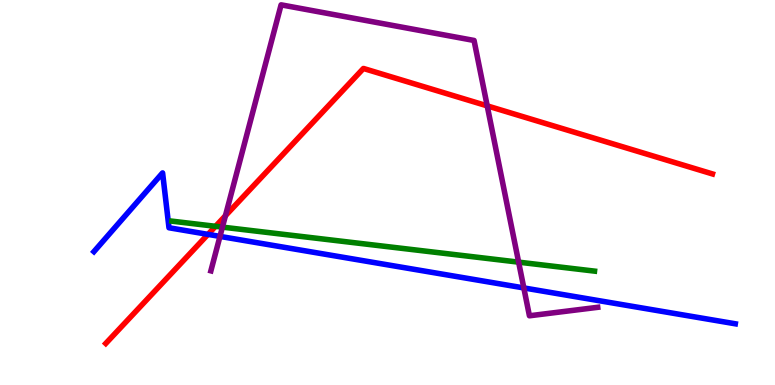[{'lines': ['blue', 'red'], 'intersections': [{'x': 2.68, 'y': 3.91}]}, {'lines': ['green', 'red'], 'intersections': [{'x': 2.78, 'y': 4.12}]}, {'lines': ['purple', 'red'], 'intersections': [{'x': 2.91, 'y': 4.4}, {'x': 6.29, 'y': 7.25}]}, {'lines': ['blue', 'green'], 'intersections': []}, {'lines': ['blue', 'purple'], 'intersections': [{'x': 2.84, 'y': 3.86}, {'x': 6.76, 'y': 2.52}]}, {'lines': ['green', 'purple'], 'intersections': [{'x': 2.87, 'y': 4.1}, {'x': 6.69, 'y': 3.19}]}]